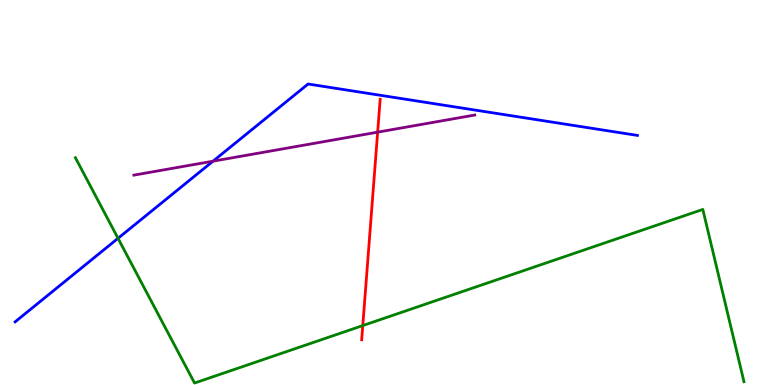[{'lines': ['blue', 'red'], 'intersections': []}, {'lines': ['green', 'red'], 'intersections': [{'x': 4.68, 'y': 1.54}]}, {'lines': ['purple', 'red'], 'intersections': [{'x': 4.87, 'y': 6.57}]}, {'lines': ['blue', 'green'], 'intersections': [{'x': 1.52, 'y': 3.81}]}, {'lines': ['blue', 'purple'], 'intersections': [{'x': 2.75, 'y': 5.81}]}, {'lines': ['green', 'purple'], 'intersections': []}]